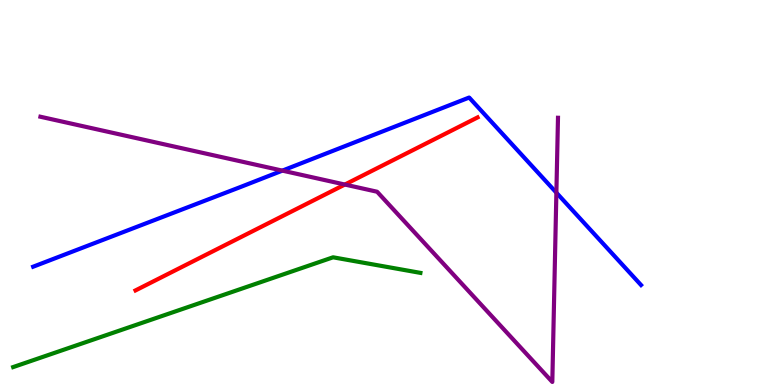[{'lines': ['blue', 'red'], 'intersections': []}, {'lines': ['green', 'red'], 'intersections': []}, {'lines': ['purple', 'red'], 'intersections': [{'x': 4.45, 'y': 5.21}]}, {'lines': ['blue', 'green'], 'intersections': []}, {'lines': ['blue', 'purple'], 'intersections': [{'x': 3.64, 'y': 5.57}, {'x': 7.18, 'y': 5.0}]}, {'lines': ['green', 'purple'], 'intersections': []}]